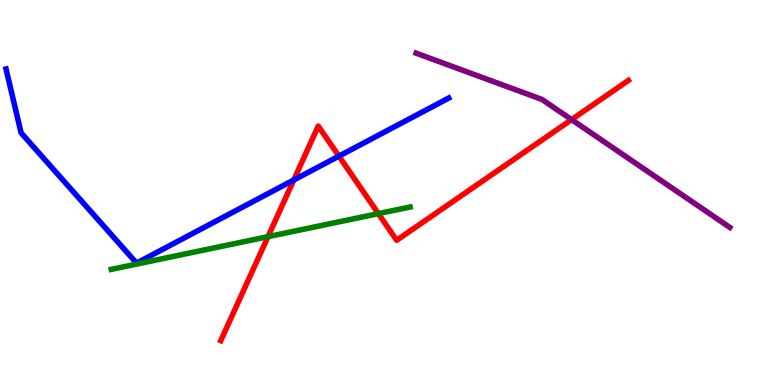[{'lines': ['blue', 'red'], 'intersections': [{'x': 3.79, 'y': 5.32}, {'x': 4.37, 'y': 5.94}]}, {'lines': ['green', 'red'], 'intersections': [{'x': 3.46, 'y': 3.85}, {'x': 4.88, 'y': 4.45}]}, {'lines': ['purple', 'red'], 'intersections': [{'x': 7.38, 'y': 6.89}]}, {'lines': ['blue', 'green'], 'intersections': []}, {'lines': ['blue', 'purple'], 'intersections': []}, {'lines': ['green', 'purple'], 'intersections': []}]